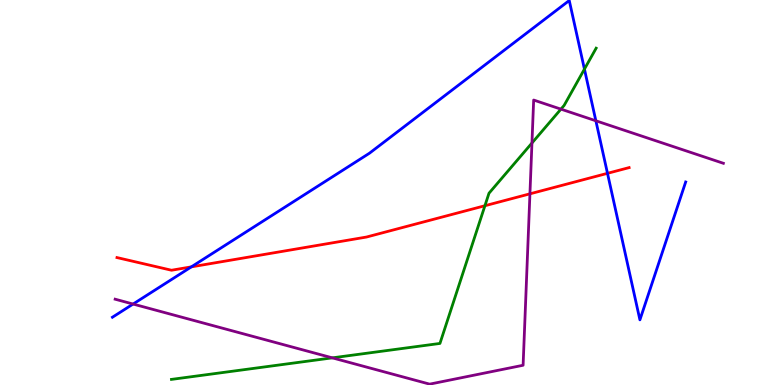[{'lines': ['blue', 'red'], 'intersections': [{'x': 2.47, 'y': 3.07}, {'x': 7.84, 'y': 5.5}]}, {'lines': ['green', 'red'], 'intersections': [{'x': 6.26, 'y': 4.66}]}, {'lines': ['purple', 'red'], 'intersections': [{'x': 6.84, 'y': 4.97}]}, {'lines': ['blue', 'green'], 'intersections': [{'x': 7.54, 'y': 8.2}]}, {'lines': ['blue', 'purple'], 'intersections': [{'x': 1.72, 'y': 2.1}, {'x': 7.69, 'y': 6.86}]}, {'lines': ['green', 'purple'], 'intersections': [{'x': 4.29, 'y': 0.705}, {'x': 6.86, 'y': 6.29}, {'x': 7.24, 'y': 7.17}]}]